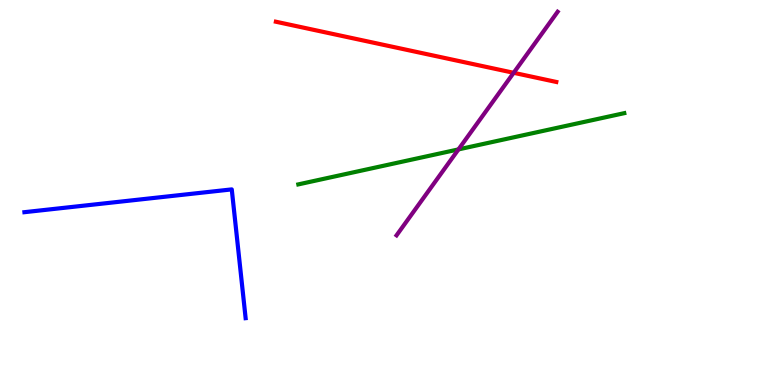[{'lines': ['blue', 'red'], 'intersections': []}, {'lines': ['green', 'red'], 'intersections': []}, {'lines': ['purple', 'red'], 'intersections': [{'x': 6.63, 'y': 8.11}]}, {'lines': ['blue', 'green'], 'intersections': []}, {'lines': ['blue', 'purple'], 'intersections': []}, {'lines': ['green', 'purple'], 'intersections': [{'x': 5.92, 'y': 6.12}]}]